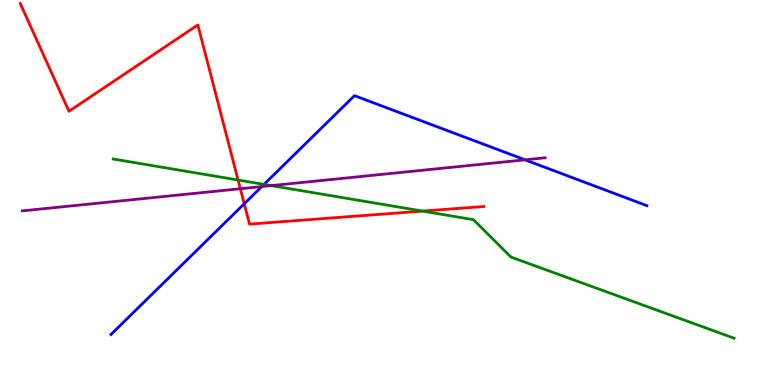[{'lines': ['blue', 'red'], 'intersections': [{'x': 3.15, 'y': 4.71}]}, {'lines': ['green', 'red'], 'intersections': [{'x': 3.07, 'y': 5.32}, {'x': 5.45, 'y': 4.52}]}, {'lines': ['purple', 'red'], 'intersections': [{'x': 3.1, 'y': 5.1}]}, {'lines': ['blue', 'green'], 'intersections': [{'x': 3.41, 'y': 5.21}]}, {'lines': ['blue', 'purple'], 'intersections': [{'x': 3.38, 'y': 5.15}, {'x': 6.78, 'y': 5.85}]}, {'lines': ['green', 'purple'], 'intersections': [{'x': 3.5, 'y': 5.18}]}]